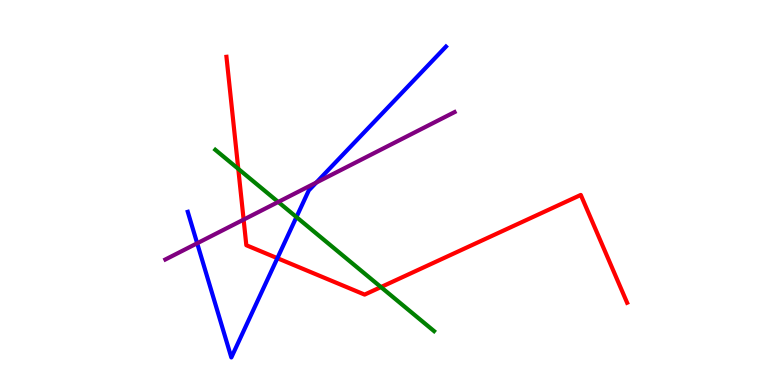[{'lines': ['blue', 'red'], 'intersections': [{'x': 3.58, 'y': 3.29}]}, {'lines': ['green', 'red'], 'intersections': [{'x': 3.07, 'y': 5.61}, {'x': 4.92, 'y': 2.54}]}, {'lines': ['purple', 'red'], 'intersections': [{'x': 3.14, 'y': 4.3}]}, {'lines': ['blue', 'green'], 'intersections': [{'x': 3.83, 'y': 4.36}]}, {'lines': ['blue', 'purple'], 'intersections': [{'x': 2.54, 'y': 3.68}, {'x': 4.08, 'y': 5.26}]}, {'lines': ['green', 'purple'], 'intersections': [{'x': 3.59, 'y': 4.75}]}]